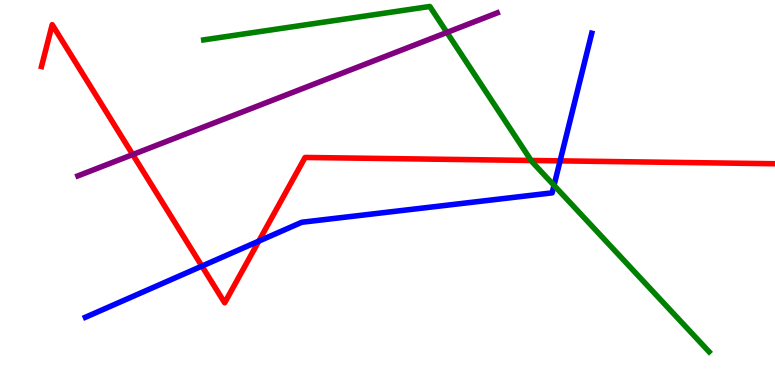[{'lines': ['blue', 'red'], 'intersections': [{'x': 2.61, 'y': 3.09}, {'x': 3.34, 'y': 3.74}, {'x': 7.23, 'y': 5.82}]}, {'lines': ['green', 'red'], 'intersections': [{'x': 6.85, 'y': 5.83}]}, {'lines': ['purple', 'red'], 'intersections': [{'x': 1.71, 'y': 5.99}]}, {'lines': ['blue', 'green'], 'intersections': [{'x': 7.15, 'y': 5.18}]}, {'lines': ['blue', 'purple'], 'intersections': []}, {'lines': ['green', 'purple'], 'intersections': [{'x': 5.77, 'y': 9.16}]}]